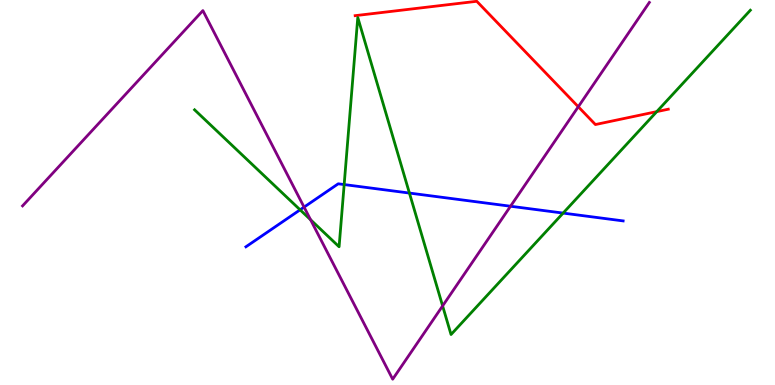[{'lines': ['blue', 'red'], 'intersections': []}, {'lines': ['green', 'red'], 'intersections': [{'x': 8.47, 'y': 7.1}]}, {'lines': ['purple', 'red'], 'intersections': [{'x': 7.46, 'y': 7.23}]}, {'lines': ['blue', 'green'], 'intersections': [{'x': 3.87, 'y': 4.55}, {'x': 4.44, 'y': 5.21}, {'x': 5.28, 'y': 4.99}, {'x': 7.27, 'y': 4.47}]}, {'lines': ['blue', 'purple'], 'intersections': [{'x': 3.92, 'y': 4.62}, {'x': 6.59, 'y': 4.64}]}, {'lines': ['green', 'purple'], 'intersections': [{'x': 4.01, 'y': 4.29}, {'x': 5.71, 'y': 2.05}]}]